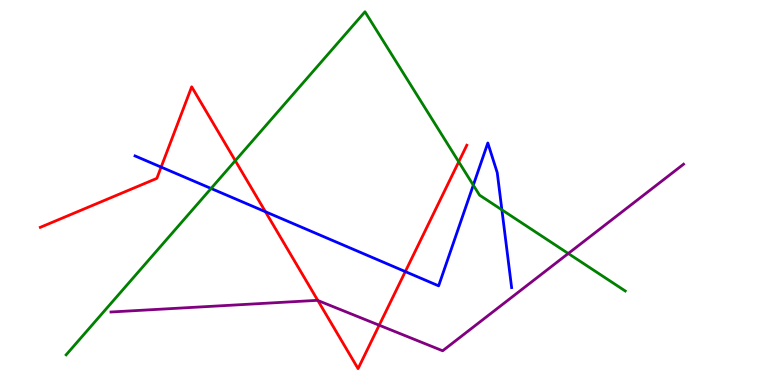[{'lines': ['blue', 'red'], 'intersections': [{'x': 2.08, 'y': 5.66}, {'x': 3.42, 'y': 4.5}, {'x': 5.23, 'y': 2.95}]}, {'lines': ['green', 'red'], 'intersections': [{'x': 3.04, 'y': 5.83}, {'x': 5.92, 'y': 5.8}]}, {'lines': ['purple', 'red'], 'intersections': [{'x': 4.1, 'y': 2.19}, {'x': 4.89, 'y': 1.55}]}, {'lines': ['blue', 'green'], 'intersections': [{'x': 2.72, 'y': 5.1}, {'x': 6.11, 'y': 5.19}, {'x': 6.48, 'y': 4.55}]}, {'lines': ['blue', 'purple'], 'intersections': []}, {'lines': ['green', 'purple'], 'intersections': [{'x': 7.33, 'y': 3.42}]}]